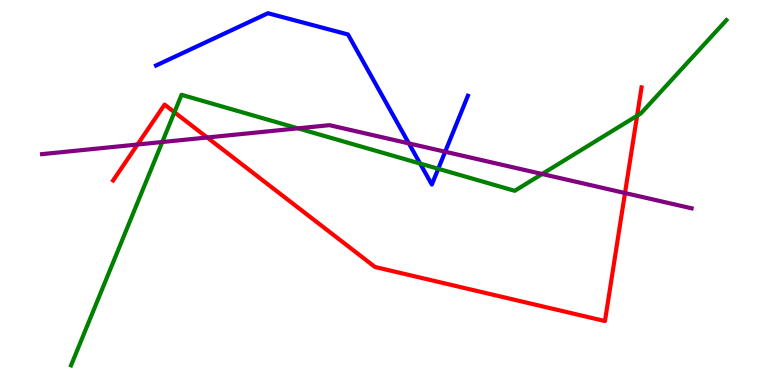[{'lines': ['blue', 'red'], 'intersections': []}, {'lines': ['green', 'red'], 'intersections': [{'x': 2.25, 'y': 7.09}, {'x': 8.22, 'y': 6.99}]}, {'lines': ['purple', 'red'], 'intersections': [{'x': 1.77, 'y': 6.25}, {'x': 2.67, 'y': 6.43}, {'x': 8.06, 'y': 4.99}]}, {'lines': ['blue', 'green'], 'intersections': [{'x': 5.42, 'y': 5.75}, {'x': 5.65, 'y': 5.62}]}, {'lines': ['blue', 'purple'], 'intersections': [{'x': 5.28, 'y': 6.28}, {'x': 5.74, 'y': 6.06}]}, {'lines': ['green', 'purple'], 'intersections': [{'x': 2.09, 'y': 6.31}, {'x': 3.84, 'y': 6.67}, {'x': 7.0, 'y': 5.48}]}]